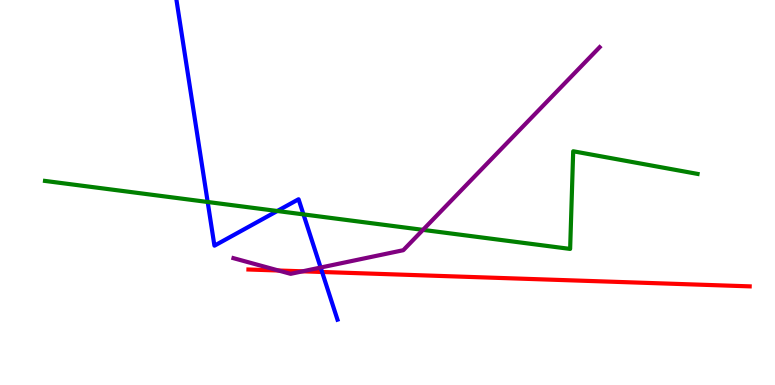[{'lines': ['blue', 'red'], 'intersections': [{'x': 4.16, 'y': 2.94}]}, {'lines': ['green', 'red'], 'intersections': []}, {'lines': ['purple', 'red'], 'intersections': [{'x': 3.59, 'y': 2.97}, {'x': 3.9, 'y': 2.95}]}, {'lines': ['blue', 'green'], 'intersections': [{'x': 2.68, 'y': 4.75}, {'x': 3.58, 'y': 4.52}, {'x': 3.92, 'y': 4.43}]}, {'lines': ['blue', 'purple'], 'intersections': [{'x': 4.14, 'y': 3.05}]}, {'lines': ['green', 'purple'], 'intersections': [{'x': 5.46, 'y': 4.03}]}]